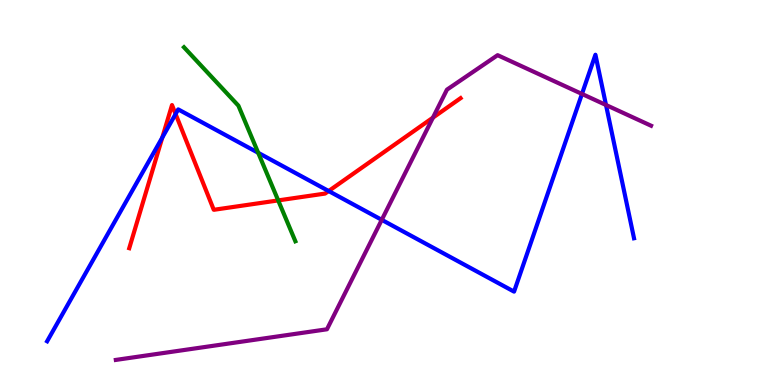[{'lines': ['blue', 'red'], 'intersections': [{'x': 2.09, 'y': 6.43}, {'x': 2.27, 'y': 7.04}, {'x': 4.24, 'y': 5.04}]}, {'lines': ['green', 'red'], 'intersections': [{'x': 3.59, 'y': 4.79}]}, {'lines': ['purple', 'red'], 'intersections': [{'x': 5.59, 'y': 6.94}]}, {'lines': ['blue', 'green'], 'intersections': [{'x': 3.33, 'y': 6.03}]}, {'lines': ['blue', 'purple'], 'intersections': [{'x': 4.93, 'y': 4.29}, {'x': 7.51, 'y': 7.56}, {'x': 7.82, 'y': 7.27}]}, {'lines': ['green', 'purple'], 'intersections': []}]